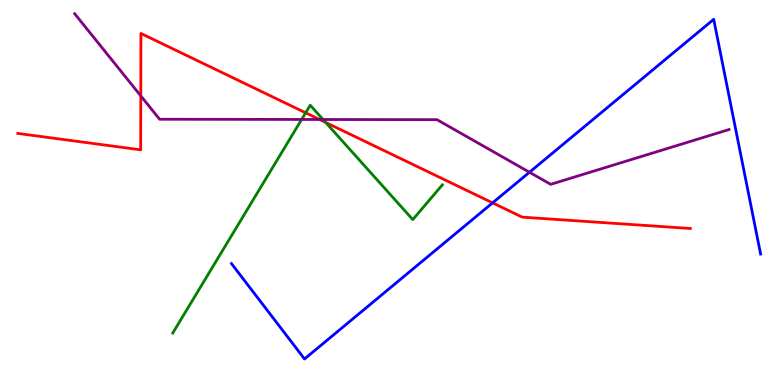[{'lines': ['blue', 'red'], 'intersections': [{'x': 6.36, 'y': 4.73}]}, {'lines': ['green', 'red'], 'intersections': [{'x': 3.94, 'y': 7.07}, {'x': 4.2, 'y': 6.82}]}, {'lines': ['purple', 'red'], 'intersections': [{'x': 1.82, 'y': 7.51}, {'x': 4.12, 'y': 6.9}]}, {'lines': ['blue', 'green'], 'intersections': []}, {'lines': ['blue', 'purple'], 'intersections': [{'x': 6.83, 'y': 5.53}]}, {'lines': ['green', 'purple'], 'intersections': [{'x': 3.89, 'y': 6.9}, {'x': 4.17, 'y': 6.9}]}]